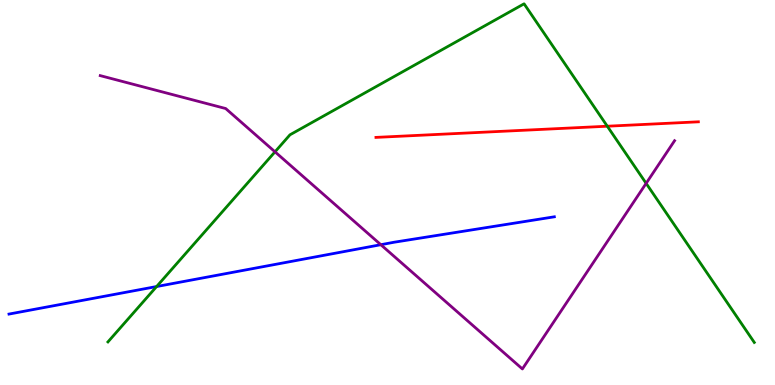[{'lines': ['blue', 'red'], 'intersections': []}, {'lines': ['green', 'red'], 'intersections': [{'x': 7.84, 'y': 6.72}]}, {'lines': ['purple', 'red'], 'intersections': []}, {'lines': ['blue', 'green'], 'intersections': [{'x': 2.02, 'y': 2.56}]}, {'lines': ['blue', 'purple'], 'intersections': [{'x': 4.91, 'y': 3.64}]}, {'lines': ['green', 'purple'], 'intersections': [{'x': 3.55, 'y': 6.06}, {'x': 8.34, 'y': 5.24}]}]